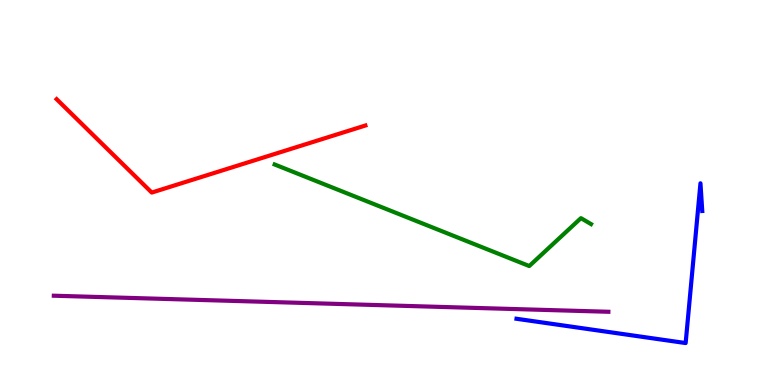[{'lines': ['blue', 'red'], 'intersections': []}, {'lines': ['green', 'red'], 'intersections': []}, {'lines': ['purple', 'red'], 'intersections': []}, {'lines': ['blue', 'green'], 'intersections': []}, {'lines': ['blue', 'purple'], 'intersections': []}, {'lines': ['green', 'purple'], 'intersections': []}]